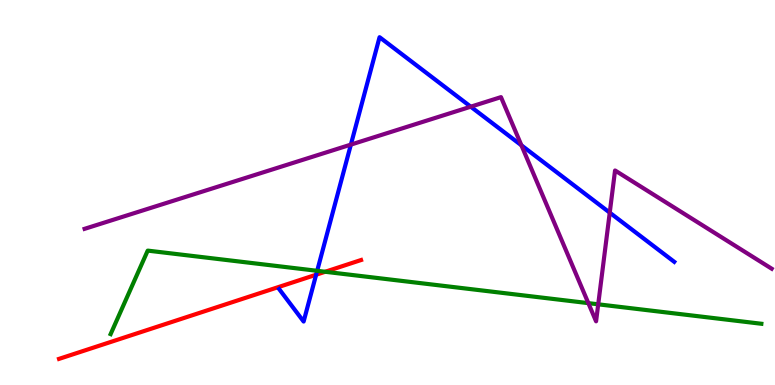[{'lines': ['blue', 'red'], 'intersections': [{'x': 4.08, 'y': 2.86}]}, {'lines': ['green', 'red'], 'intersections': [{'x': 4.2, 'y': 2.94}]}, {'lines': ['purple', 'red'], 'intersections': []}, {'lines': ['blue', 'green'], 'intersections': [{'x': 4.09, 'y': 2.97}]}, {'lines': ['blue', 'purple'], 'intersections': [{'x': 4.53, 'y': 6.24}, {'x': 6.07, 'y': 7.23}, {'x': 6.73, 'y': 6.23}, {'x': 7.87, 'y': 4.48}]}, {'lines': ['green', 'purple'], 'intersections': [{'x': 7.59, 'y': 2.13}, {'x': 7.72, 'y': 2.1}]}]